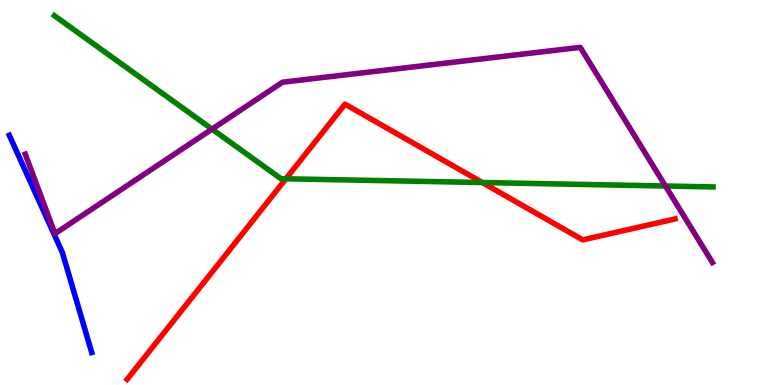[{'lines': ['blue', 'red'], 'intersections': []}, {'lines': ['green', 'red'], 'intersections': [{'x': 3.69, 'y': 5.36}, {'x': 6.22, 'y': 5.26}]}, {'lines': ['purple', 'red'], 'intersections': []}, {'lines': ['blue', 'green'], 'intersections': []}, {'lines': ['blue', 'purple'], 'intersections': []}, {'lines': ['green', 'purple'], 'intersections': [{'x': 2.74, 'y': 6.65}, {'x': 8.59, 'y': 5.17}]}]